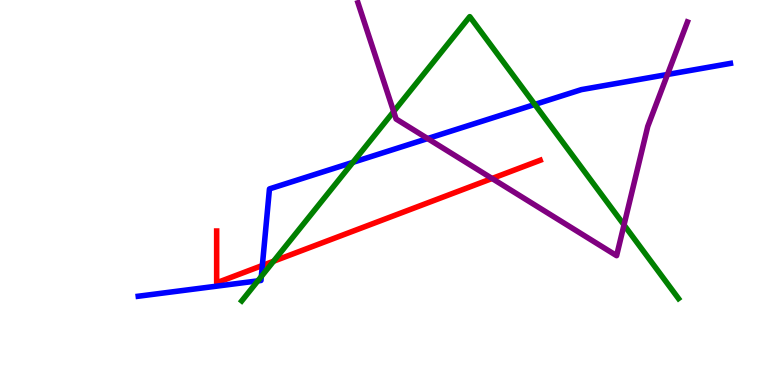[{'lines': ['blue', 'red'], 'intersections': [{'x': 3.39, 'y': 3.1}]}, {'lines': ['green', 'red'], 'intersections': [{'x': 3.53, 'y': 3.21}]}, {'lines': ['purple', 'red'], 'intersections': [{'x': 6.35, 'y': 5.36}]}, {'lines': ['blue', 'green'], 'intersections': [{'x': 3.33, 'y': 2.7}, {'x': 3.37, 'y': 2.82}, {'x': 4.55, 'y': 5.78}, {'x': 6.9, 'y': 7.29}]}, {'lines': ['blue', 'purple'], 'intersections': [{'x': 5.52, 'y': 6.4}, {'x': 8.61, 'y': 8.07}]}, {'lines': ['green', 'purple'], 'intersections': [{'x': 5.08, 'y': 7.1}, {'x': 8.05, 'y': 4.16}]}]